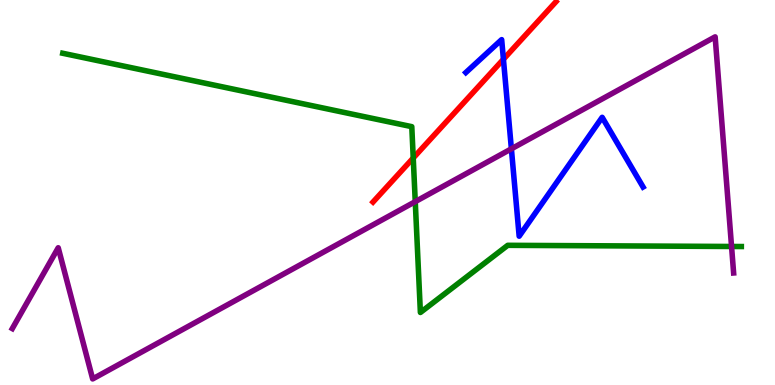[{'lines': ['blue', 'red'], 'intersections': [{'x': 6.5, 'y': 8.46}]}, {'lines': ['green', 'red'], 'intersections': [{'x': 5.33, 'y': 5.9}]}, {'lines': ['purple', 'red'], 'intersections': []}, {'lines': ['blue', 'green'], 'intersections': []}, {'lines': ['blue', 'purple'], 'intersections': [{'x': 6.6, 'y': 6.13}]}, {'lines': ['green', 'purple'], 'intersections': [{'x': 5.36, 'y': 4.76}, {'x': 9.44, 'y': 3.6}]}]